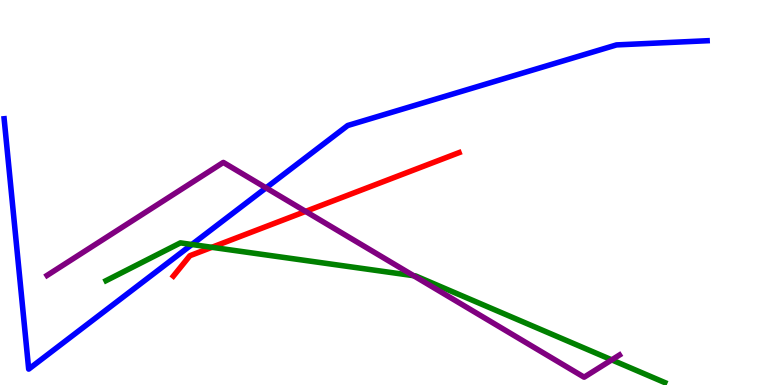[{'lines': ['blue', 'red'], 'intersections': []}, {'lines': ['green', 'red'], 'intersections': [{'x': 2.73, 'y': 3.58}]}, {'lines': ['purple', 'red'], 'intersections': [{'x': 3.94, 'y': 4.51}]}, {'lines': ['blue', 'green'], 'intersections': [{'x': 2.48, 'y': 3.65}]}, {'lines': ['blue', 'purple'], 'intersections': [{'x': 3.43, 'y': 5.12}]}, {'lines': ['green', 'purple'], 'intersections': [{'x': 5.34, 'y': 2.84}, {'x': 7.89, 'y': 0.653}]}]